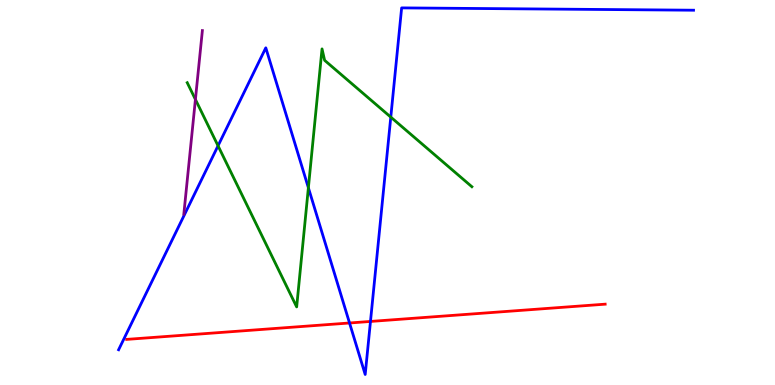[{'lines': ['blue', 'red'], 'intersections': [{'x': 4.51, 'y': 1.61}, {'x': 4.78, 'y': 1.65}]}, {'lines': ['green', 'red'], 'intersections': []}, {'lines': ['purple', 'red'], 'intersections': []}, {'lines': ['blue', 'green'], 'intersections': [{'x': 2.81, 'y': 6.21}, {'x': 3.98, 'y': 5.12}, {'x': 5.04, 'y': 6.96}]}, {'lines': ['blue', 'purple'], 'intersections': []}, {'lines': ['green', 'purple'], 'intersections': [{'x': 2.52, 'y': 7.42}]}]